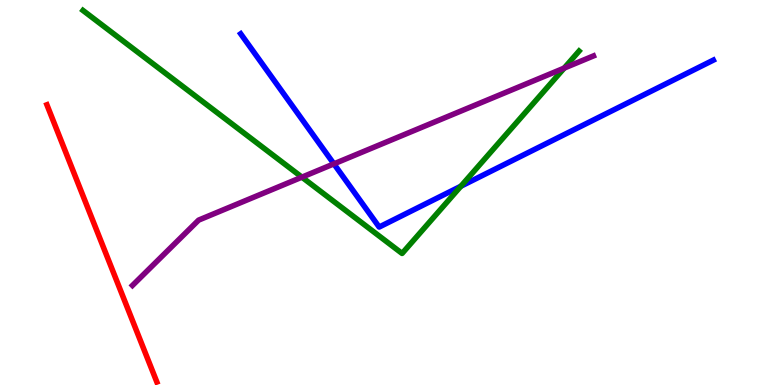[{'lines': ['blue', 'red'], 'intersections': []}, {'lines': ['green', 'red'], 'intersections': []}, {'lines': ['purple', 'red'], 'intersections': []}, {'lines': ['blue', 'green'], 'intersections': [{'x': 5.95, 'y': 5.16}]}, {'lines': ['blue', 'purple'], 'intersections': [{'x': 4.31, 'y': 5.74}]}, {'lines': ['green', 'purple'], 'intersections': [{'x': 3.9, 'y': 5.4}, {'x': 7.28, 'y': 8.23}]}]